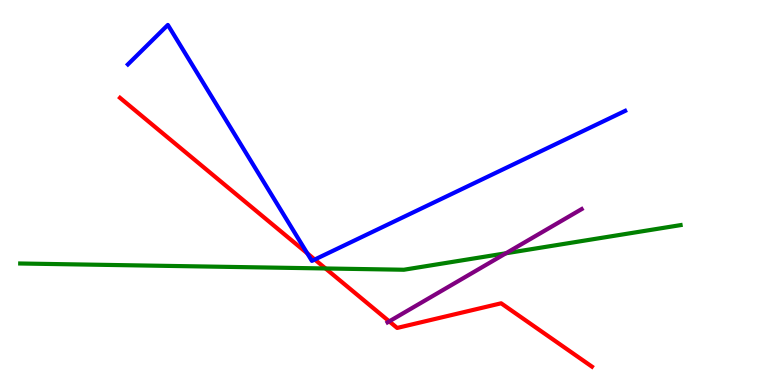[{'lines': ['blue', 'red'], 'intersections': [{'x': 3.96, 'y': 3.42}, {'x': 4.06, 'y': 3.26}]}, {'lines': ['green', 'red'], 'intersections': [{'x': 4.2, 'y': 3.03}]}, {'lines': ['purple', 'red'], 'intersections': [{'x': 5.02, 'y': 1.65}]}, {'lines': ['blue', 'green'], 'intersections': []}, {'lines': ['blue', 'purple'], 'intersections': []}, {'lines': ['green', 'purple'], 'intersections': [{'x': 6.53, 'y': 3.42}]}]